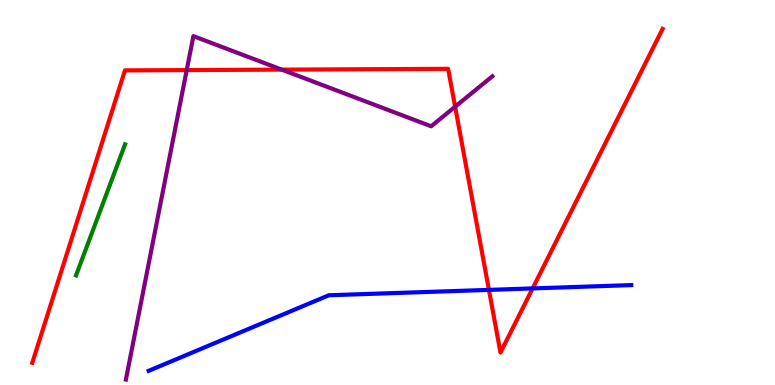[{'lines': ['blue', 'red'], 'intersections': [{'x': 6.31, 'y': 2.47}, {'x': 6.87, 'y': 2.51}]}, {'lines': ['green', 'red'], 'intersections': []}, {'lines': ['purple', 'red'], 'intersections': [{'x': 2.41, 'y': 8.18}, {'x': 3.64, 'y': 8.19}, {'x': 5.87, 'y': 7.23}]}, {'lines': ['blue', 'green'], 'intersections': []}, {'lines': ['blue', 'purple'], 'intersections': []}, {'lines': ['green', 'purple'], 'intersections': []}]